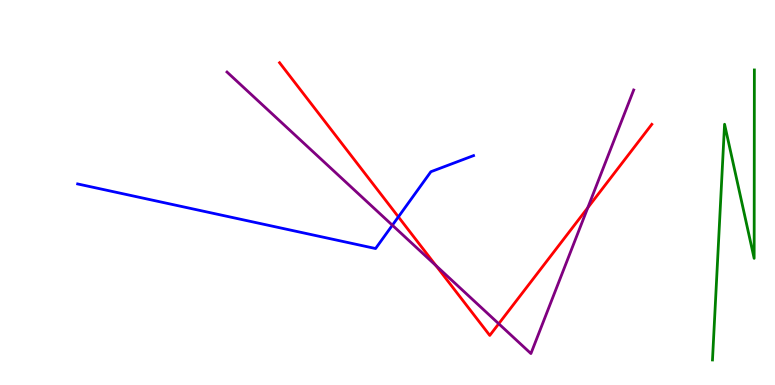[{'lines': ['blue', 'red'], 'intersections': [{'x': 5.14, 'y': 4.37}]}, {'lines': ['green', 'red'], 'intersections': []}, {'lines': ['purple', 'red'], 'intersections': [{'x': 5.62, 'y': 3.1}, {'x': 6.44, 'y': 1.59}, {'x': 7.58, 'y': 4.6}]}, {'lines': ['blue', 'green'], 'intersections': []}, {'lines': ['blue', 'purple'], 'intersections': [{'x': 5.06, 'y': 4.15}]}, {'lines': ['green', 'purple'], 'intersections': []}]